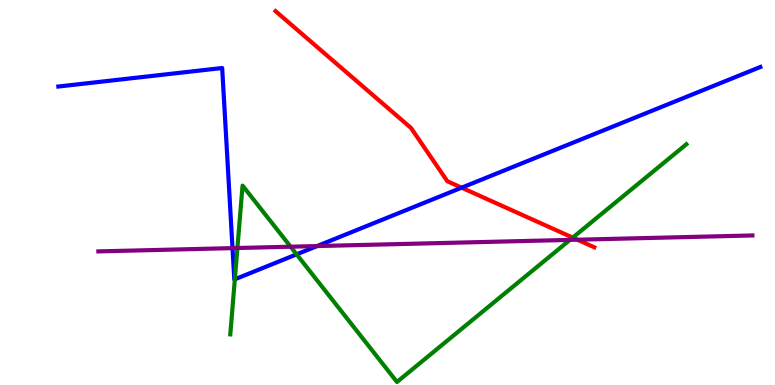[{'lines': ['blue', 'red'], 'intersections': [{'x': 5.96, 'y': 5.13}]}, {'lines': ['green', 'red'], 'intersections': [{'x': 7.39, 'y': 3.83}]}, {'lines': ['purple', 'red'], 'intersections': [{'x': 7.45, 'y': 3.77}]}, {'lines': ['blue', 'green'], 'intersections': [{'x': 3.03, 'y': 2.75}, {'x': 3.83, 'y': 3.39}]}, {'lines': ['blue', 'purple'], 'intersections': [{'x': 3.0, 'y': 3.56}, {'x': 4.09, 'y': 3.61}]}, {'lines': ['green', 'purple'], 'intersections': [{'x': 3.06, 'y': 3.56}, {'x': 3.75, 'y': 3.59}, {'x': 7.35, 'y': 3.77}]}]